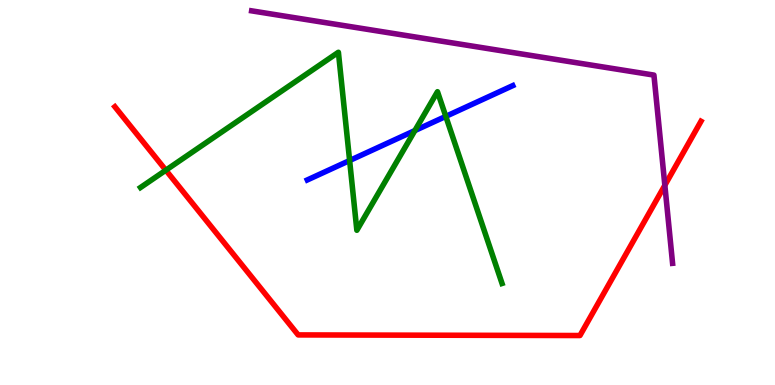[{'lines': ['blue', 'red'], 'intersections': []}, {'lines': ['green', 'red'], 'intersections': [{'x': 2.14, 'y': 5.58}]}, {'lines': ['purple', 'red'], 'intersections': [{'x': 8.58, 'y': 5.19}]}, {'lines': ['blue', 'green'], 'intersections': [{'x': 4.51, 'y': 5.83}, {'x': 5.35, 'y': 6.61}, {'x': 5.75, 'y': 6.98}]}, {'lines': ['blue', 'purple'], 'intersections': []}, {'lines': ['green', 'purple'], 'intersections': []}]